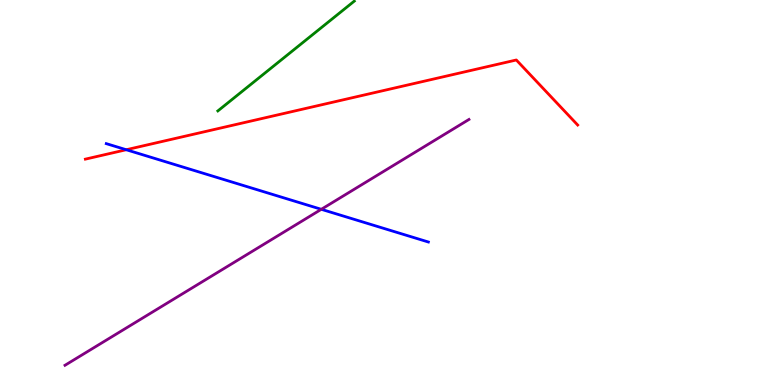[{'lines': ['blue', 'red'], 'intersections': [{'x': 1.63, 'y': 6.11}]}, {'lines': ['green', 'red'], 'intersections': []}, {'lines': ['purple', 'red'], 'intersections': []}, {'lines': ['blue', 'green'], 'intersections': []}, {'lines': ['blue', 'purple'], 'intersections': [{'x': 4.15, 'y': 4.56}]}, {'lines': ['green', 'purple'], 'intersections': []}]